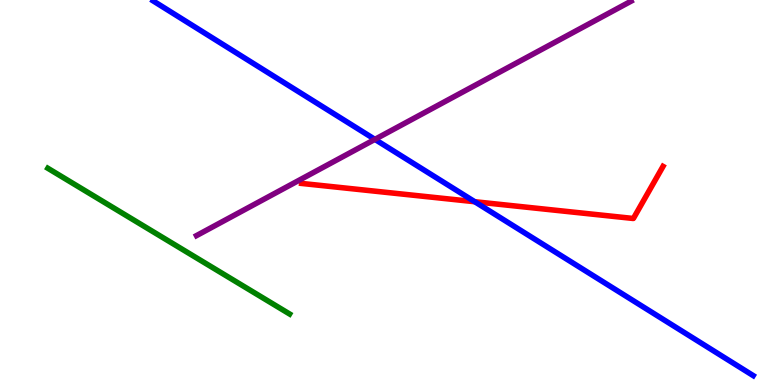[{'lines': ['blue', 'red'], 'intersections': [{'x': 6.13, 'y': 4.76}]}, {'lines': ['green', 'red'], 'intersections': []}, {'lines': ['purple', 'red'], 'intersections': []}, {'lines': ['blue', 'green'], 'intersections': []}, {'lines': ['blue', 'purple'], 'intersections': [{'x': 4.84, 'y': 6.38}]}, {'lines': ['green', 'purple'], 'intersections': []}]